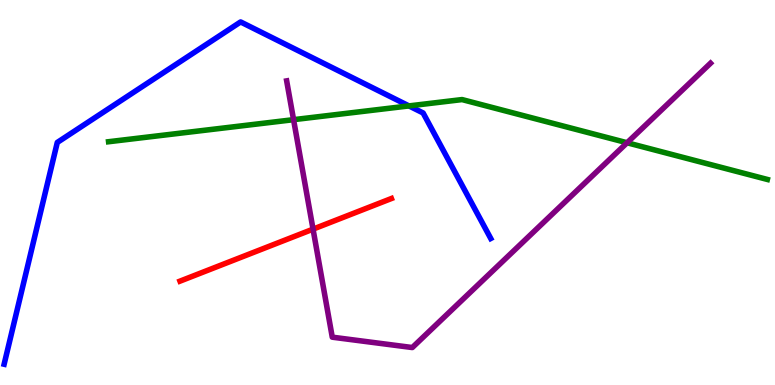[{'lines': ['blue', 'red'], 'intersections': []}, {'lines': ['green', 'red'], 'intersections': []}, {'lines': ['purple', 'red'], 'intersections': [{'x': 4.04, 'y': 4.05}]}, {'lines': ['blue', 'green'], 'intersections': [{'x': 5.28, 'y': 7.25}]}, {'lines': ['blue', 'purple'], 'intersections': []}, {'lines': ['green', 'purple'], 'intersections': [{'x': 3.79, 'y': 6.89}, {'x': 8.09, 'y': 6.29}]}]